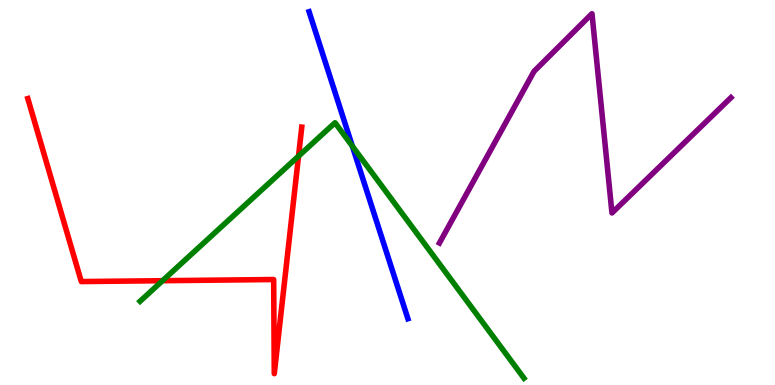[{'lines': ['blue', 'red'], 'intersections': []}, {'lines': ['green', 'red'], 'intersections': [{'x': 2.1, 'y': 2.71}, {'x': 3.85, 'y': 5.94}]}, {'lines': ['purple', 'red'], 'intersections': []}, {'lines': ['blue', 'green'], 'intersections': [{'x': 4.55, 'y': 6.2}]}, {'lines': ['blue', 'purple'], 'intersections': []}, {'lines': ['green', 'purple'], 'intersections': []}]